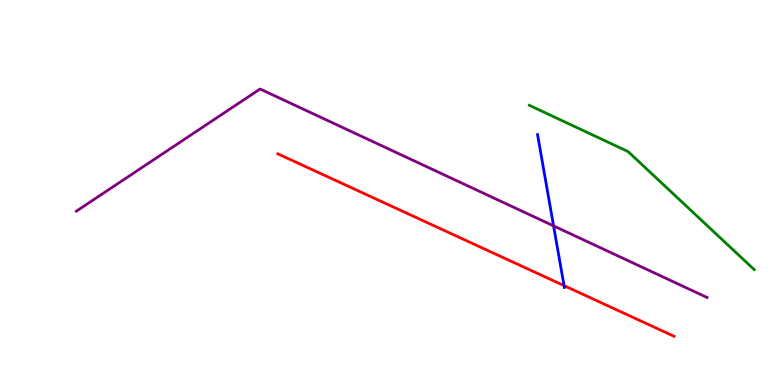[{'lines': ['blue', 'red'], 'intersections': [{'x': 7.28, 'y': 2.58}]}, {'lines': ['green', 'red'], 'intersections': []}, {'lines': ['purple', 'red'], 'intersections': []}, {'lines': ['blue', 'green'], 'intersections': []}, {'lines': ['blue', 'purple'], 'intersections': [{'x': 7.14, 'y': 4.13}]}, {'lines': ['green', 'purple'], 'intersections': []}]